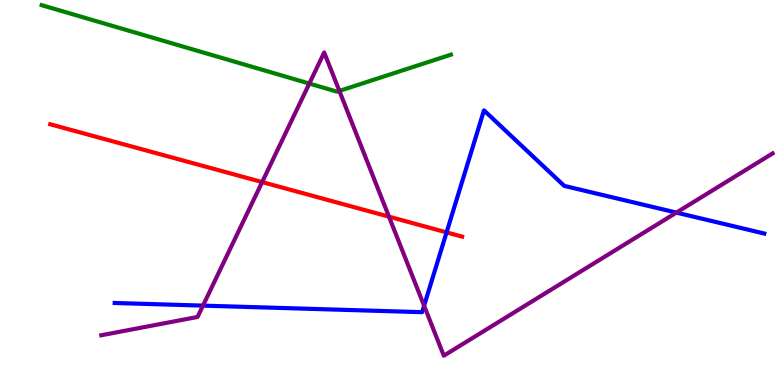[{'lines': ['blue', 'red'], 'intersections': [{'x': 5.76, 'y': 3.96}]}, {'lines': ['green', 'red'], 'intersections': []}, {'lines': ['purple', 'red'], 'intersections': [{'x': 3.38, 'y': 5.27}, {'x': 5.02, 'y': 4.37}]}, {'lines': ['blue', 'green'], 'intersections': []}, {'lines': ['blue', 'purple'], 'intersections': [{'x': 2.62, 'y': 2.06}, {'x': 5.47, 'y': 2.06}, {'x': 8.73, 'y': 4.48}]}, {'lines': ['green', 'purple'], 'intersections': [{'x': 3.99, 'y': 7.83}, {'x': 4.38, 'y': 7.64}]}]